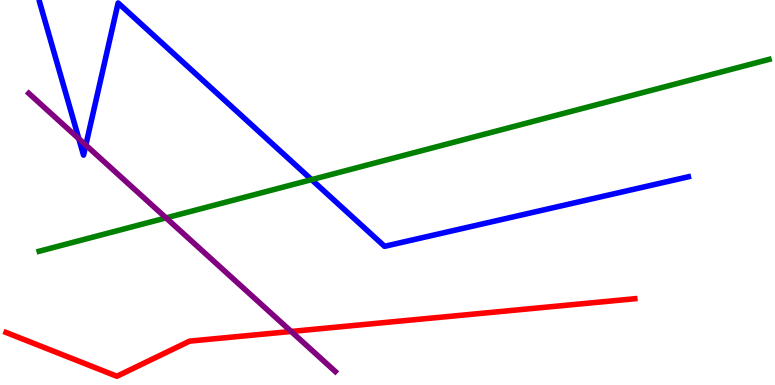[{'lines': ['blue', 'red'], 'intersections': []}, {'lines': ['green', 'red'], 'intersections': []}, {'lines': ['purple', 'red'], 'intersections': [{'x': 3.76, 'y': 1.39}]}, {'lines': ['blue', 'green'], 'intersections': [{'x': 4.02, 'y': 5.33}]}, {'lines': ['blue', 'purple'], 'intersections': [{'x': 1.02, 'y': 6.4}, {'x': 1.11, 'y': 6.23}]}, {'lines': ['green', 'purple'], 'intersections': [{'x': 2.14, 'y': 4.34}]}]